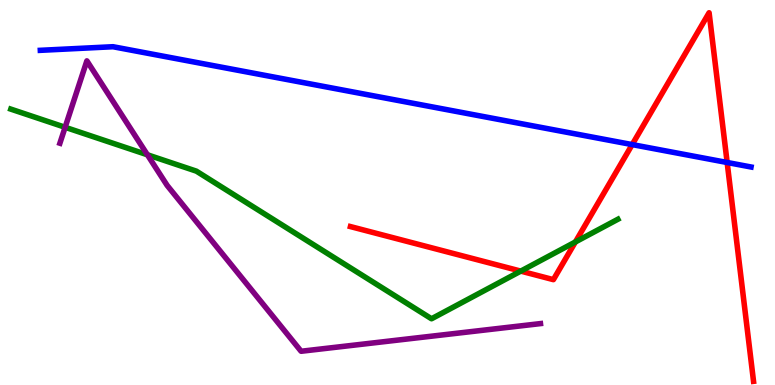[{'lines': ['blue', 'red'], 'intersections': [{'x': 8.16, 'y': 6.24}, {'x': 9.38, 'y': 5.78}]}, {'lines': ['green', 'red'], 'intersections': [{'x': 6.72, 'y': 2.96}, {'x': 7.42, 'y': 3.72}]}, {'lines': ['purple', 'red'], 'intersections': []}, {'lines': ['blue', 'green'], 'intersections': []}, {'lines': ['blue', 'purple'], 'intersections': []}, {'lines': ['green', 'purple'], 'intersections': [{'x': 0.84, 'y': 6.69}, {'x': 1.9, 'y': 5.98}]}]